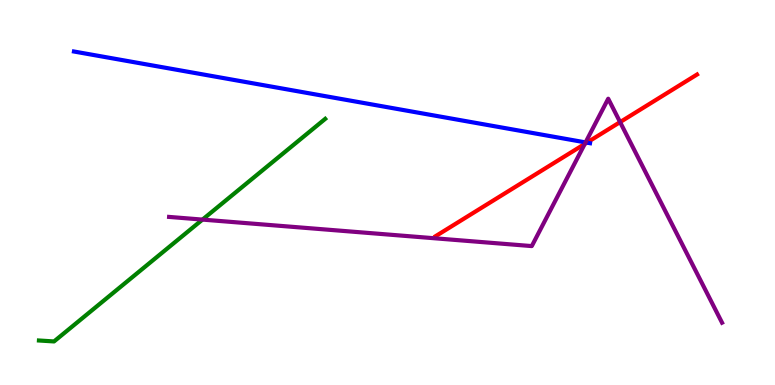[{'lines': ['blue', 'red'], 'intersections': [{'x': 7.57, 'y': 6.3}]}, {'lines': ['green', 'red'], 'intersections': []}, {'lines': ['purple', 'red'], 'intersections': [{'x': 7.55, 'y': 6.26}, {'x': 8.0, 'y': 6.83}]}, {'lines': ['blue', 'green'], 'intersections': []}, {'lines': ['blue', 'purple'], 'intersections': [{'x': 7.56, 'y': 6.3}]}, {'lines': ['green', 'purple'], 'intersections': [{'x': 2.61, 'y': 4.3}]}]